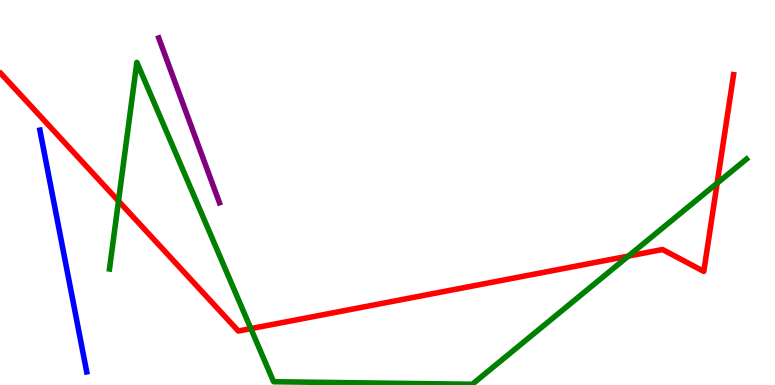[{'lines': ['blue', 'red'], 'intersections': []}, {'lines': ['green', 'red'], 'intersections': [{'x': 1.53, 'y': 4.78}, {'x': 3.24, 'y': 1.46}, {'x': 8.11, 'y': 3.35}, {'x': 9.25, 'y': 5.24}]}, {'lines': ['purple', 'red'], 'intersections': []}, {'lines': ['blue', 'green'], 'intersections': []}, {'lines': ['blue', 'purple'], 'intersections': []}, {'lines': ['green', 'purple'], 'intersections': []}]